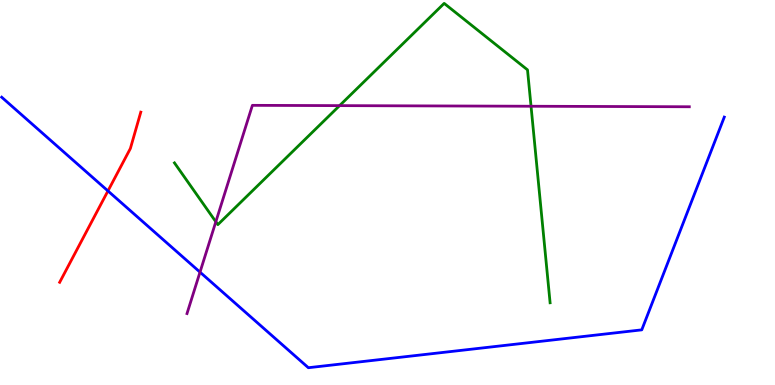[{'lines': ['blue', 'red'], 'intersections': [{'x': 1.39, 'y': 5.04}]}, {'lines': ['green', 'red'], 'intersections': []}, {'lines': ['purple', 'red'], 'intersections': []}, {'lines': ['blue', 'green'], 'intersections': []}, {'lines': ['blue', 'purple'], 'intersections': [{'x': 2.58, 'y': 2.93}]}, {'lines': ['green', 'purple'], 'intersections': [{'x': 2.78, 'y': 4.24}, {'x': 4.38, 'y': 7.26}, {'x': 6.85, 'y': 7.24}]}]